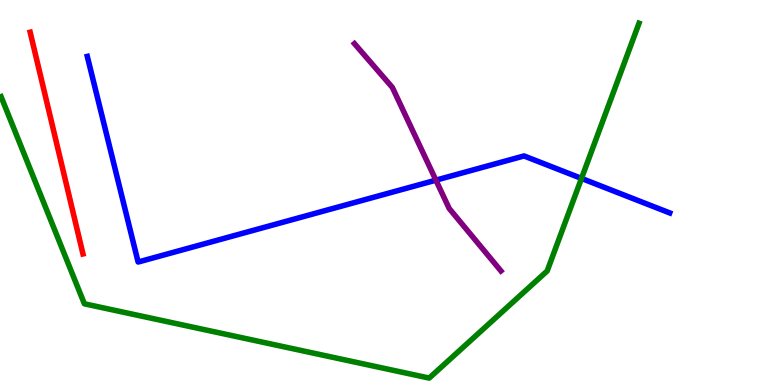[{'lines': ['blue', 'red'], 'intersections': []}, {'lines': ['green', 'red'], 'intersections': []}, {'lines': ['purple', 'red'], 'intersections': []}, {'lines': ['blue', 'green'], 'intersections': [{'x': 7.5, 'y': 5.37}]}, {'lines': ['blue', 'purple'], 'intersections': [{'x': 5.62, 'y': 5.32}]}, {'lines': ['green', 'purple'], 'intersections': []}]